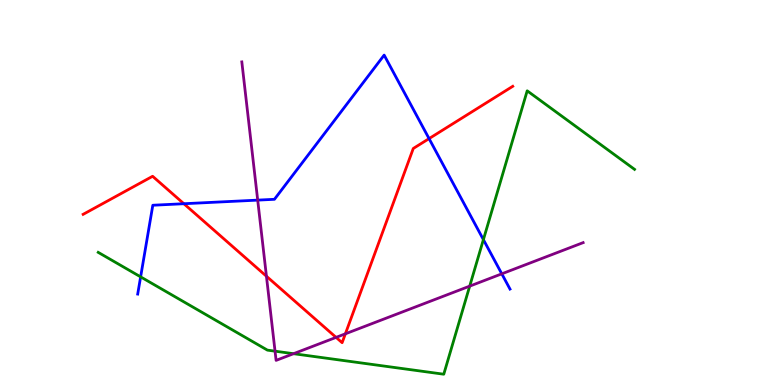[{'lines': ['blue', 'red'], 'intersections': [{'x': 2.37, 'y': 4.71}, {'x': 5.54, 'y': 6.4}]}, {'lines': ['green', 'red'], 'intersections': []}, {'lines': ['purple', 'red'], 'intersections': [{'x': 3.44, 'y': 2.83}, {'x': 4.34, 'y': 1.24}, {'x': 4.46, 'y': 1.33}]}, {'lines': ['blue', 'green'], 'intersections': [{'x': 1.81, 'y': 2.81}, {'x': 6.24, 'y': 3.78}]}, {'lines': ['blue', 'purple'], 'intersections': [{'x': 3.33, 'y': 4.8}, {'x': 6.47, 'y': 2.89}]}, {'lines': ['green', 'purple'], 'intersections': [{'x': 3.55, 'y': 0.879}, {'x': 3.79, 'y': 0.813}, {'x': 6.06, 'y': 2.57}]}]